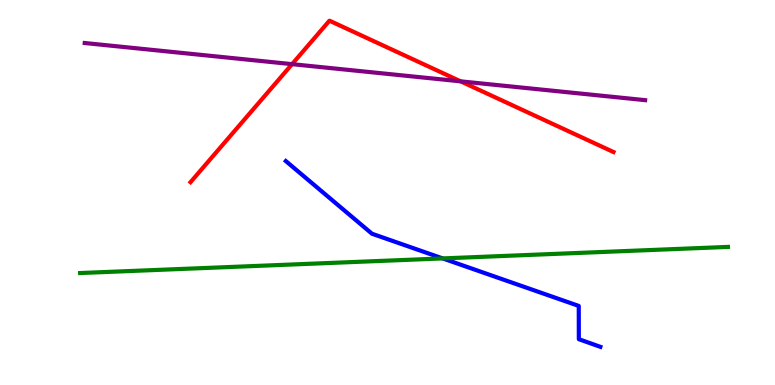[{'lines': ['blue', 'red'], 'intersections': []}, {'lines': ['green', 'red'], 'intersections': []}, {'lines': ['purple', 'red'], 'intersections': [{'x': 3.77, 'y': 8.33}, {'x': 5.94, 'y': 7.89}]}, {'lines': ['blue', 'green'], 'intersections': [{'x': 5.71, 'y': 3.29}]}, {'lines': ['blue', 'purple'], 'intersections': []}, {'lines': ['green', 'purple'], 'intersections': []}]